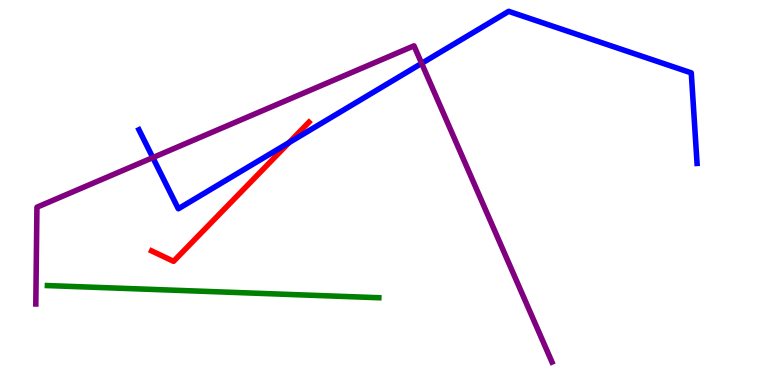[{'lines': ['blue', 'red'], 'intersections': [{'x': 3.73, 'y': 6.3}]}, {'lines': ['green', 'red'], 'intersections': []}, {'lines': ['purple', 'red'], 'intersections': []}, {'lines': ['blue', 'green'], 'intersections': []}, {'lines': ['blue', 'purple'], 'intersections': [{'x': 1.97, 'y': 5.91}, {'x': 5.44, 'y': 8.35}]}, {'lines': ['green', 'purple'], 'intersections': []}]